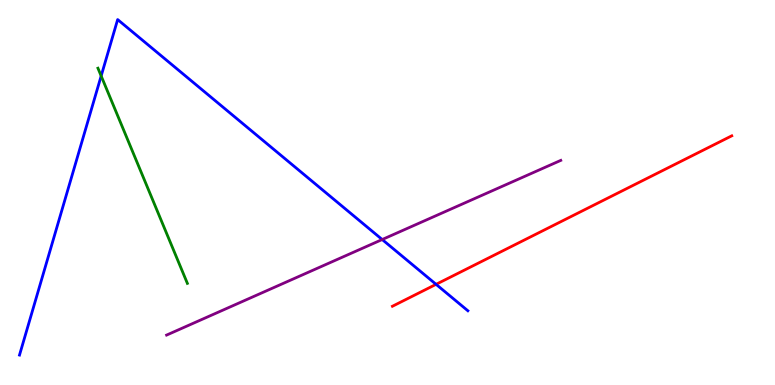[{'lines': ['blue', 'red'], 'intersections': [{'x': 5.63, 'y': 2.61}]}, {'lines': ['green', 'red'], 'intersections': []}, {'lines': ['purple', 'red'], 'intersections': []}, {'lines': ['blue', 'green'], 'intersections': [{'x': 1.31, 'y': 8.03}]}, {'lines': ['blue', 'purple'], 'intersections': [{'x': 4.93, 'y': 3.78}]}, {'lines': ['green', 'purple'], 'intersections': []}]